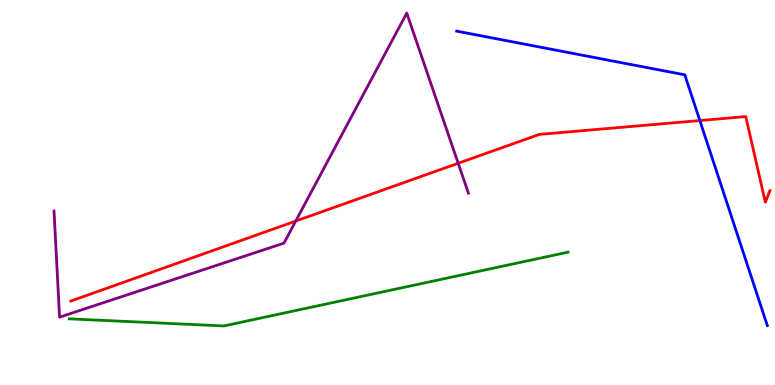[{'lines': ['blue', 'red'], 'intersections': [{'x': 9.03, 'y': 6.87}]}, {'lines': ['green', 'red'], 'intersections': []}, {'lines': ['purple', 'red'], 'intersections': [{'x': 3.82, 'y': 4.26}, {'x': 5.91, 'y': 5.76}]}, {'lines': ['blue', 'green'], 'intersections': []}, {'lines': ['blue', 'purple'], 'intersections': []}, {'lines': ['green', 'purple'], 'intersections': []}]